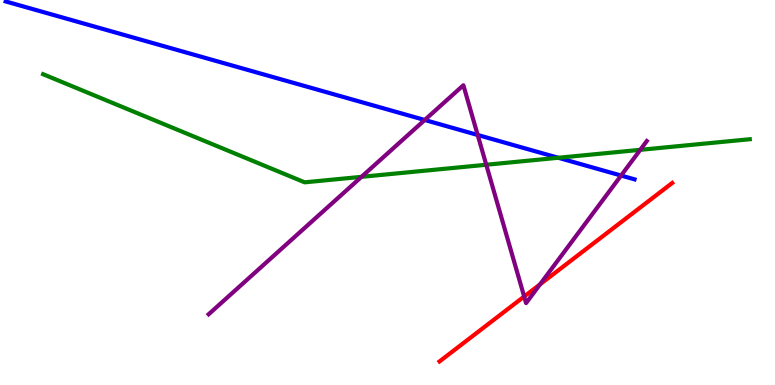[{'lines': ['blue', 'red'], 'intersections': []}, {'lines': ['green', 'red'], 'intersections': []}, {'lines': ['purple', 'red'], 'intersections': [{'x': 6.76, 'y': 2.3}, {'x': 6.97, 'y': 2.61}]}, {'lines': ['blue', 'green'], 'intersections': [{'x': 7.2, 'y': 5.9}]}, {'lines': ['blue', 'purple'], 'intersections': [{'x': 5.48, 'y': 6.88}, {'x': 6.16, 'y': 6.49}, {'x': 8.01, 'y': 5.44}]}, {'lines': ['green', 'purple'], 'intersections': [{'x': 4.66, 'y': 5.41}, {'x': 6.27, 'y': 5.72}, {'x': 8.26, 'y': 6.11}]}]